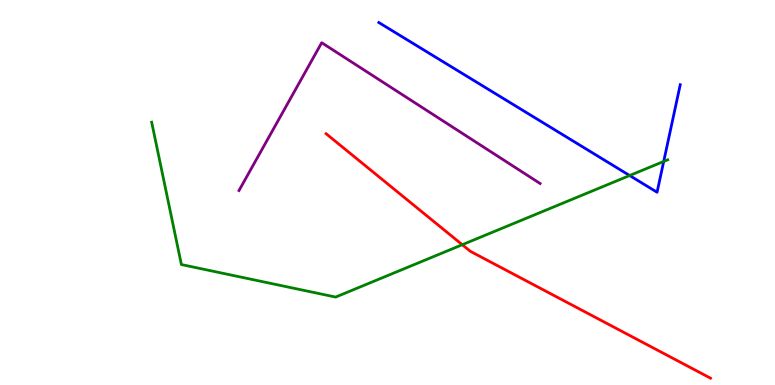[{'lines': ['blue', 'red'], 'intersections': []}, {'lines': ['green', 'red'], 'intersections': [{'x': 5.96, 'y': 3.64}]}, {'lines': ['purple', 'red'], 'intersections': []}, {'lines': ['blue', 'green'], 'intersections': [{'x': 8.12, 'y': 5.44}, {'x': 8.56, 'y': 5.81}]}, {'lines': ['blue', 'purple'], 'intersections': []}, {'lines': ['green', 'purple'], 'intersections': []}]